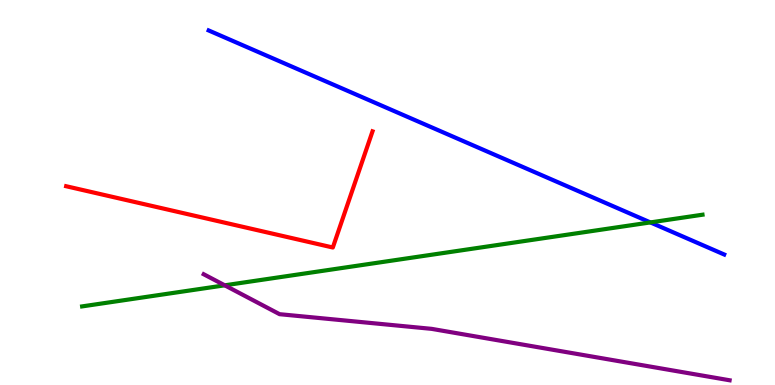[{'lines': ['blue', 'red'], 'intersections': []}, {'lines': ['green', 'red'], 'intersections': []}, {'lines': ['purple', 'red'], 'intersections': []}, {'lines': ['blue', 'green'], 'intersections': [{'x': 8.39, 'y': 4.22}]}, {'lines': ['blue', 'purple'], 'intersections': []}, {'lines': ['green', 'purple'], 'intersections': [{'x': 2.9, 'y': 2.59}]}]